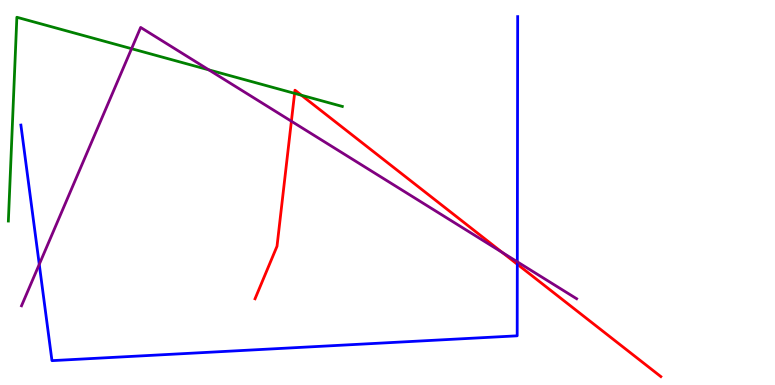[{'lines': ['blue', 'red'], 'intersections': [{'x': 6.67, 'y': 3.14}]}, {'lines': ['green', 'red'], 'intersections': [{'x': 3.8, 'y': 7.57}, {'x': 3.89, 'y': 7.53}]}, {'lines': ['purple', 'red'], 'intersections': [{'x': 3.76, 'y': 6.85}, {'x': 6.48, 'y': 3.44}]}, {'lines': ['blue', 'green'], 'intersections': []}, {'lines': ['blue', 'purple'], 'intersections': [{'x': 0.507, 'y': 3.13}, {'x': 6.67, 'y': 3.2}]}, {'lines': ['green', 'purple'], 'intersections': [{'x': 1.7, 'y': 8.74}, {'x': 2.69, 'y': 8.19}]}]